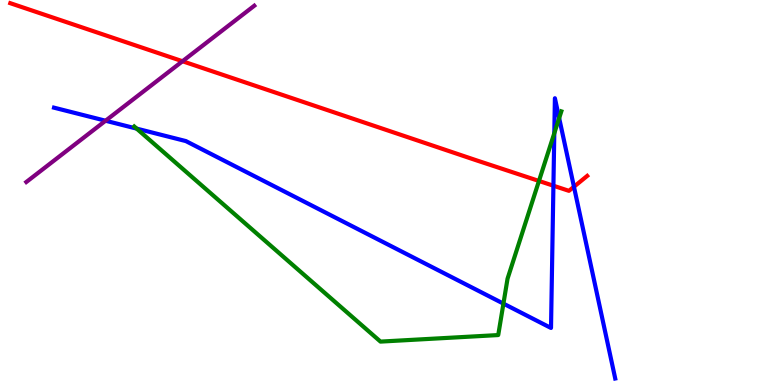[{'lines': ['blue', 'red'], 'intersections': [{'x': 7.14, 'y': 5.18}, {'x': 7.41, 'y': 5.15}]}, {'lines': ['green', 'red'], 'intersections': [{'x': 6.95, 'y': 5.3}]}, {'lines': ['purple', 'red'], 'intersections': [{'x': 2.35, 'y': 8.41}]}, {'lines': ['blue', 'green'], 'intersections': [{'x': 1.76, 'y': 6.66}, {'x': 6.5, 'y': 2.11}, {'x': 7.15, 'y': 6.54}, {'x': 7.22, 'y': 6.93}]}, {'lines': ['blue', 'purple'], 'intersections': [{'x': 1.36, 'y': 6.86}]}, {'lines': ['green', 'purple'], 'intersections': []}]